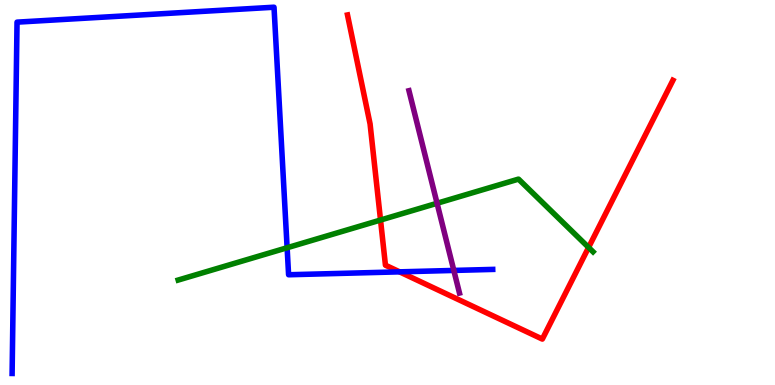[{'lines': ['blue', 'red'], 'intersections': [{'x': 5.16, 'y': 2.94}]}, {'lines': ['green', 'red'], 'intersections': [{'x': 4.91, 'y': 4.28}, {'x': 7.59, 'y': 3.57}]}, {'lines': ['purple', 'red'], 'intersections': []}, {'lines': ['blue', 'green'], 'intersections': [{'x': 3.7, 'y': 3.57}]}, {'lines': ['blue', 'purple'], 'intersections': [{'x': 5.86, 'y': 2.98}]}, {'lines': ['green', 'purple'], 'intersections': [{'x': 5.64, 'y': 4.72}]}]